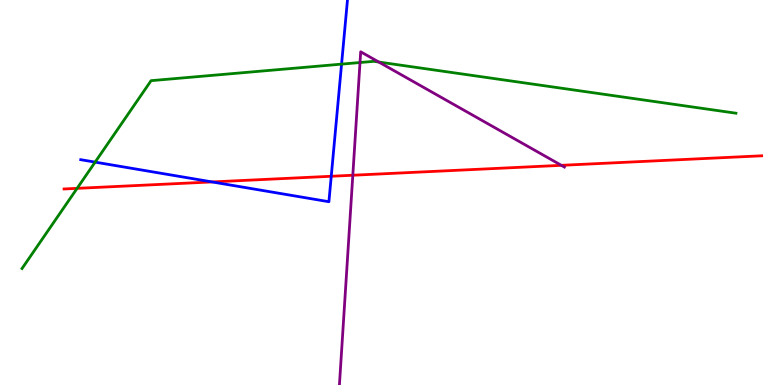[{'lines': ['blue', 'red'], 'intersections': [{'x': 2.74, 'y': 5.27}, {'x': 4.27, 'y': 5.42}]}, {'lines': ['green', 'red'], 'intersections': [{'x': 0.995, 'y': 5.11}]}, {'lines': ['purple', 'red'], 'intersections': [{'x': 4.55, 'y': 5.45}, {'x': 7.24, 'y': 5.71}]}, {'lines': ['blue', 'green'], 'intersections': [{'x': 1.23, 'y': 5.79}, {'x': 4.41, 'y': 8.33}]}, {'lines': ['blue', 'purple'], 'intersections': []}, {'lines': ['green', 'purple'], 'intersections': [{'x': 4.65, 'y': 8.38}, {'x': 4.89, 'y': 8.39}]}]